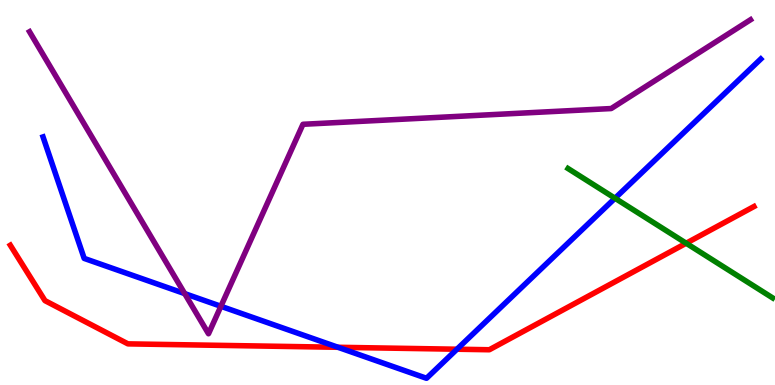[{'lines': ['blue', 'red'], 'intersections': [{'x': 4.36, 'y': 0.98}, {'x': 5.9, 'y': 0.929}]}, {'lines': ['green', 'red'], 'intersections': [{'x': 8.85, 'y': 3.68}]}, {'lines': ['purple', 'red'], 'intersections': []}, {'lines': ['blue', 'green'], 'intersections': [{'x': 7.94, 'y': 4.85}]}, {'lines': ['blue', 'purple'], 'intersections': [{'x': 2.38, 'y': 2.37}, {'x': 2.85, 'y': 2.04}]}, {'lines': ['green', 'purple'], 'intersections': []}]